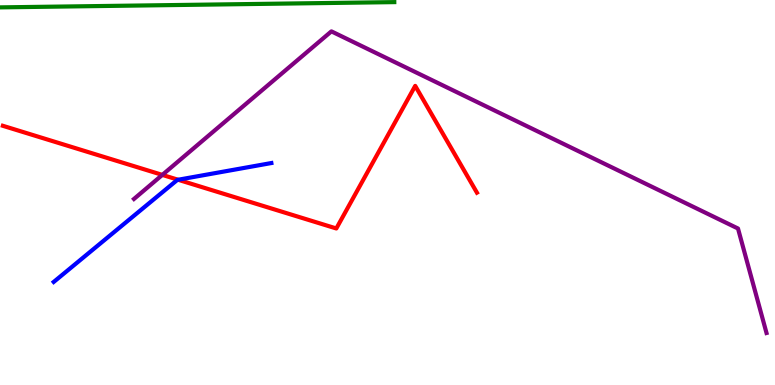[{'lines': ['blue', 'red'], 'intersections': [{'x': 2.3, 'y': 5.33}]}, {'lines': ['green', 'red'], 'intersections': []}, {'lines': ['purple', 'red'], 'intersections': [{'x': 2.09, 'y': 5.46}]}, {'lines': ['blue', 'green'], 'intersections': []}, {'lines': ['blue', 'purple'], 'intersections': []}, {'lines': ['green', 'purple'], 'intersections': []}]